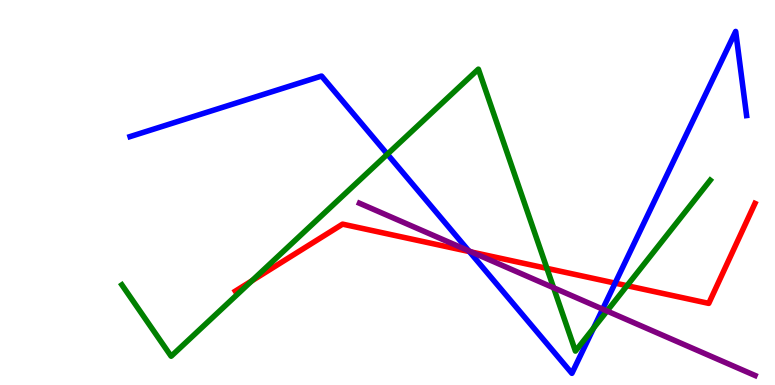[{'lines': ['blue', 'red'], 'intersections': [{'x': 6.06, 'y': 3.47}, {'x': 7.94, 'y': 2.65}]}, {'lines': ['green', 'red'], 'intersections': [{'x': 3.25, 'y': 2.71}, {'x': 7.06, 'y': 3.03}, {'x': 8.09, 'y': 2.58}]}, {'lines': ['purple', 'red'], 'intersections': [{'x': 6.09, 'y': 3.45}]}, {'lines': ['blue', 'green'], 'intersections': [{'x': 5.0, 'y': 6.0}, {'x': 7.66, 'y': 1.48}]}, {'lines': ['blue', 'purple'], 'intersections': [{'x': 6.05, 'y': 3.49}, {'x': 7.78, 'y': 1.97}]}, {'lines': ['green', 'purple'], 'intersections': [{'x': 7.14, 'y': 2.53}, {'x': 7.83, 'y': 1.92}]}]